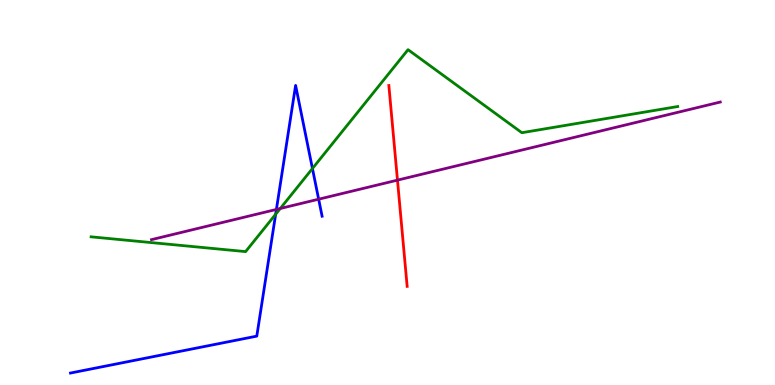[{'lines': ['blue', 'red'], 'intersections': []}, {'lines': ['green', 'red'], 'intersections': []}, {'lines': ['purple', 'red'], 'intersections': [{'x': 5.13, 'y': 5.32}]}, {'lines': ['blue', 'green'], 'intersections': [{'x': 3.56, 'y': 4.44}, {'x': 4.03, 'y': 5.62}]}, {'lines': ['blue', 'purple'], 'intersections': [{'x': 3.57, 'y': 4.56}, {'x': 4.11, 'y': 4.83}]}, {'lines': ['green', 'purple'], 'intersections': [{'x': 3.62, 'y': 4.58}]}]